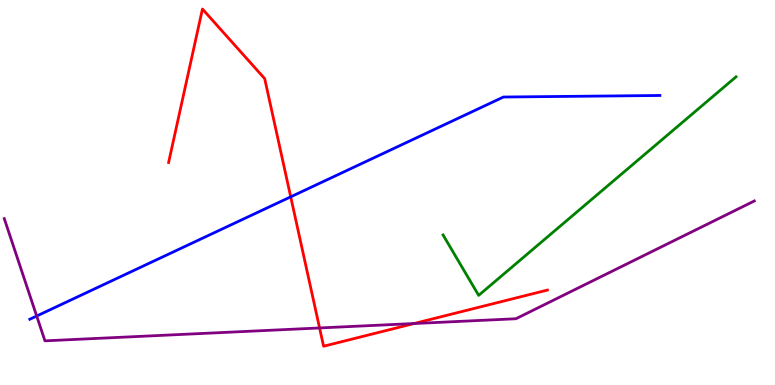[{'lines': ['blue', 'red'], 'intersections': [{'x': 3.75, 'y': 4.89}]}, {'lines': ['green', 'red'], 'intersections': []}, {'lines': ['purple', 'red'], 'intersections': [{'x': 4.12, 'y': 1.48}, {'x': 5.34, 'y': 1.6}]}, {'lines': ['blue', 'green'], 'intersections': []}, {'lines': ['blue', 'purple'], 'intersections': [{'x': 0.473, 'y': 1.79}]}, {'lines': ['green', 'purple'], 'intersections': []}]